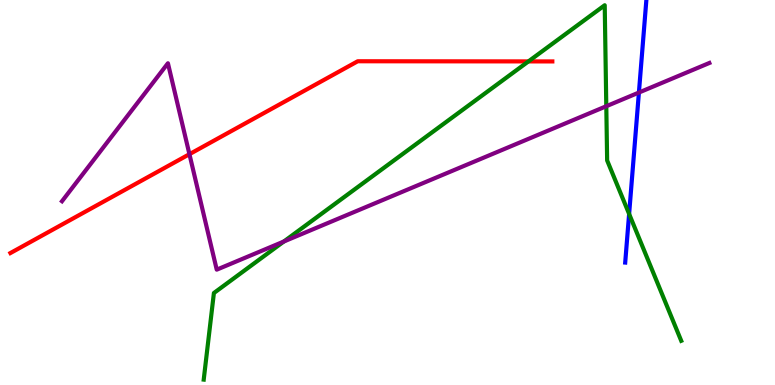[{'lines': ['blue', 'red'], 'intersections': []}, {'lines': ['green', 'red'], 'intersections': [{'x': 6.82, 'y': 8.41}]}, {'lines': ['purple', 'red'], 'intersections': [{'x': 2.44, 'y': 5.99}]}, {'lines': ['blue', 'green'], 'intersections': [{'x': 8.12, 'y': 4.44}]}, {'lines': ['blue', 'purple'], 'intersections': [{'x': 8.24, 'y': 7.6}]}, {'lines': ['green', 'purple'], 'intersections': [{'x': 3.66, 'y': 3.73}, {'x': 7.82, 'y': 7.24}]}]